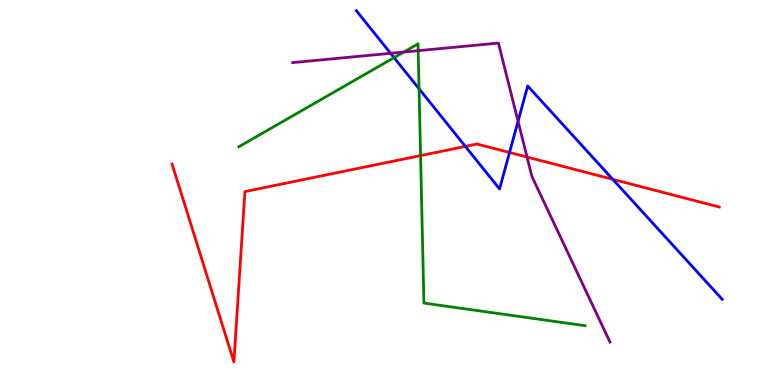[{'lines': ['blue', 'red'], 'intersections': [{'x': 6.0, 'y': 6.2}, {'x': 6.57, 'y': 6.04}, {'x': 7.91, 'y': 5.34}]}, {'lines': ['green', 'red'], 'intersections': [{'x': 5.43, 'y': 5.96}]}, {'lines': ['purple', 'red'], 'intersections': [{'x': 6.8, 'y': 5.92}]}, {'lines': ['blue', 'green'], 'intersections': [{'x': 5.08, 'y': 8.5}, {'x': 5.41, 'y': 7.69}]}, {'lines': ['blue', 'purple'], 'intersections': [{'x': 5.04, 'y': 8.62}, {'x': 6.68, 'y': 6.85}]}, {'lines': ['green', 'purple'], 'intersections': [{'x': 5.21, 'y': 8.65}, {'x': 5.4, 'y': 8.68}]}]